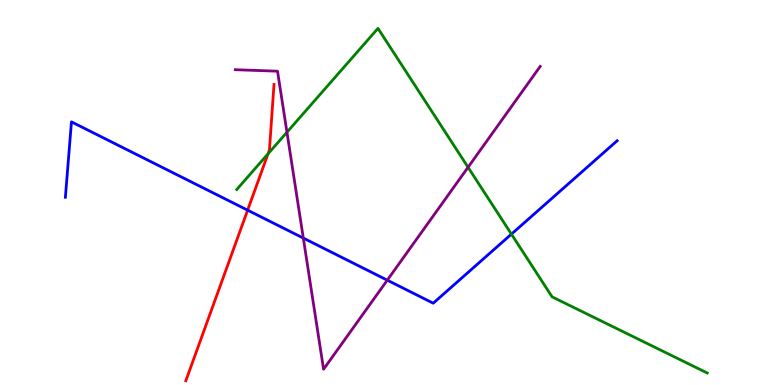[{'lines': ['blue', 'red'], 'intersections': [{'x': 3.2, 'y': 4.54}]}, {'lines': ['green', 'red'], 'intersections': [{'x': 3.46, 'y': 6.0}]}, {'lines': ['purple', 'red'], 'intersections': []}, {'lines': ['blue', 'green'], 'intersections': [{'x': 6.6, 'y': 3.92}]}, {'lines': ['blue', 'purple'], 'intersections': [{'x': 3.91, 'y': 3.82}, {'x': 5.0, 'y': 2.72}]}, {'lines': ['green', 'purple'], 'intersections': [{'x': 3.7, 'y': 6.57}, {'x': 6.04, 'y': 5.66}]}]